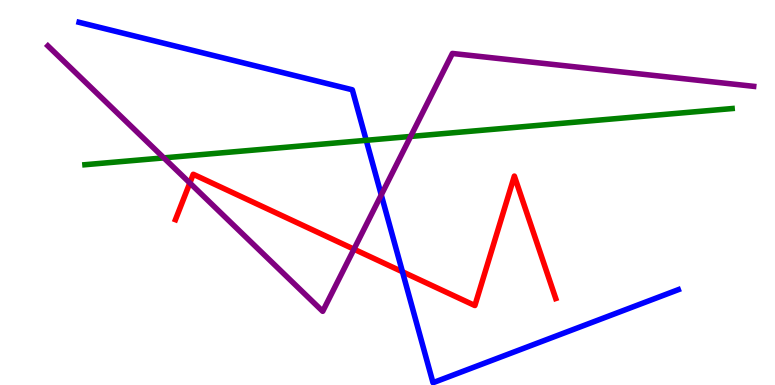[{'lines': ['blue', 'red'], 'intersections': [{'x': 5.19, 'y': 2.94}]}, {'lines': ['green', 'red'], 'intersections': []}, {'lines': ['purple', 'red'], 'intersections': [{'x': 2.45, 'y': 5.25}, {'x': 4.57, 'y': 3.53}]}, {'lines': ['blue', 'green'], 'intersections': [{'x': 4.73, 'y': 6.36}]}, {'lines': ['blue', 'purple'], 'intersections': [{'x': 4.92, 'y': 4.94}]}, {'lines': ['green', 'purple'], 'intersections': [{'x': 2.11, 'y': 5.9}, {'x': 5.3, 'y': 6.46}]}]